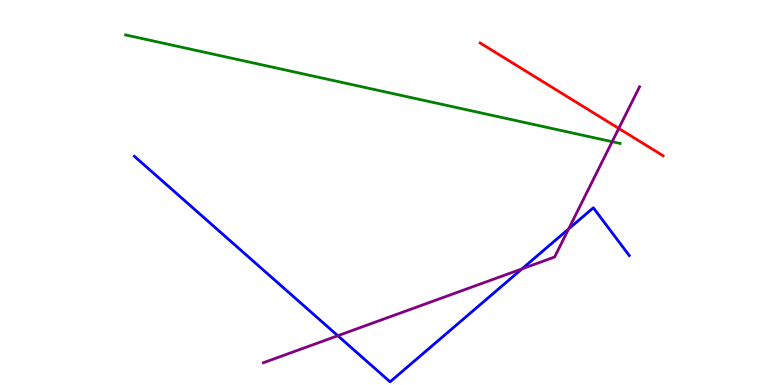[{'lines': ['blue', 'red'], 'intersections': []}, {'lines': ['green', 'red'], 'intersections': []}, {'lines': ['purple', 'red'], 'intersections': [{'x': 7.98, 'y': 6.66}]}, {'lines': ['blue', 'green'], 'intersections': []}, {'lines': ['blue', 'purple'], 'intersections': [{'x': 4.36, 'y': 1.28}, {'x': 6.74, 'y': 3.02}, {'x': 7.34, 'y': 4.05}]}, {'lines': ['green', 'purple'], 'intersections': [{'x': 7.9, 'y': 6.32}]}]